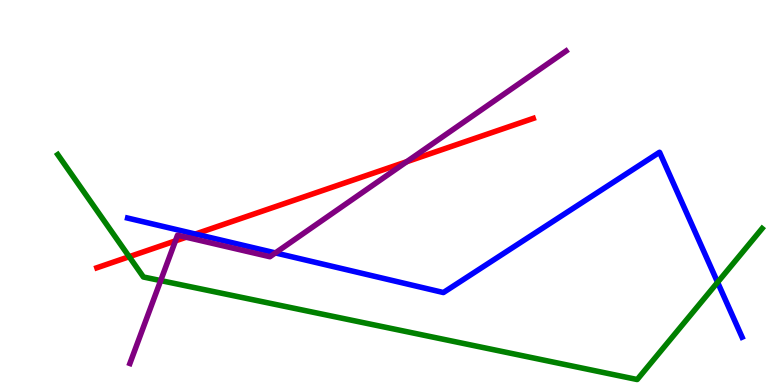[{'lines': ['blue', 'red'], 'intersections': [{'x': 2.52, 'y': 3.92}]}, {'lines': ['green', 'red'], 'intersections': [{'x': 1.67, 'y': 3.33}]}, {'lines': ['purple', 'red'], 'intersections': [{'x': 2.26, 'y': 3.74}, {'x': 2.4, 'y': 3.84}, {'x': 5.25, 'y': 5.8}]}, {'lines': ['blue', 'green'], 'intersections': [{'x': 9.26, 'y': 2.67}]}, {'lines': ['blue', 'purple'], 'intersections': [{'x': 3.55, 'y': 3.43}]}, {'lines': ['green', 'purple'], 'intersections': [{'x': 2.07, 'y': 2.71}]}]